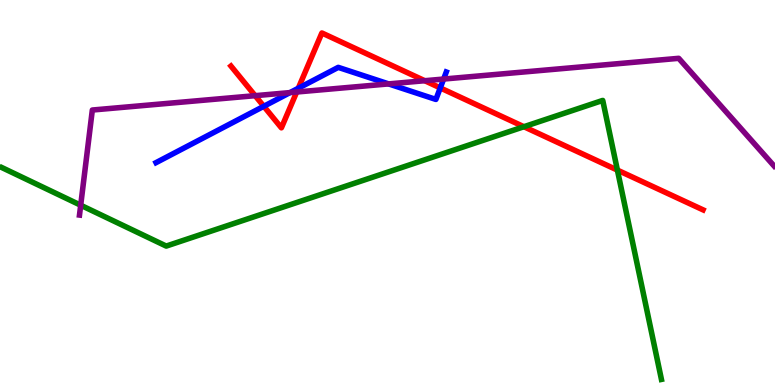[{'lines': ['blue', 'red'], 'intersections': [{'x': 3.4, 'y': 7.24}, {'x': 3.85, 'y': 7.71}, {'x': 5.68, 'y': 7.72}]}, {'lines': ['green', 'red'], 'intersections': [{'x': 6.76, 'y': 6.71}, {'x': 7.97, 'y': 5.58}]}, {'lines': ['purple', 'red'], 'intersections': [{'x': 3.29, 'y': 7.52}, {'x': 3.83, 'y': 7.61}, {'x': 5.48, 'y': 7.9}]}, {'lines': ['blue', 'green'], 'intersections': []}, {'lines': ['blue', 'purple'], 'intersections': [{'x': 3.74, 'y': 7.59}, {'x': 5.01, 'y': 7.82}, {'x': 5.72, 'y': 7.95}]}, {'lines': ['green', 'purple'], 'intersections': [{'x': 1.04, 'y': 4.67}]}]